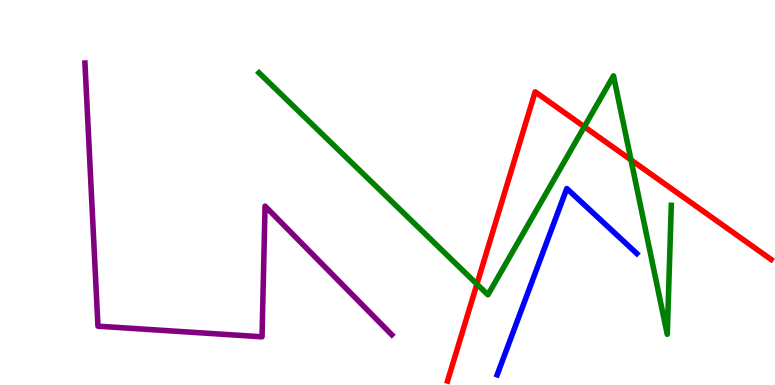[{'lines': ['blue', 'red'], 'intersections': []}, {'lines': ['green', 'red'], 'intersections': [{'x': 6.15, 'y': 2.62}, {'x': 7.54, 'y': 6.71}, {'x': 8.14, 'y': 5.85}]}, {'lines': ['purple', 'red'], 'intersections': []}, {'lines': ['blue', 'green'], 'intersections': []}, {'lines': ['blue', 'purple'], 'intersections': []}, {'lines': ['green', 'purple'], 'intersections': []}]